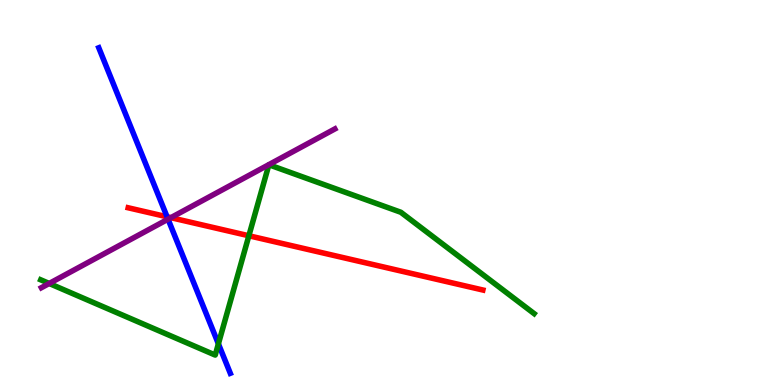[{'lines': ['blue', 'red'], 'intersections': [{'x': 2.16, 'y': 4.37}]}, {'lines': ['green', 'red'], 'intersections': [{'x': 3.21, 'y': 3.88}]}, {'lines': ['purple', 'red'], 'intersections': [{'x': 2.2, 'y': 4.35}]}, {'lines': ['blue', 'green'], 'intersections': [{'x': 2.82, 'y': 1.07}]}, {'lines': ['blue', 'purple'], 'intersections': [{'x': 2.17, 'y': 4.31}]}, {'lines': ['green', 'purple'], 'intersections': [{'x': 0.635, 'y': 2.64}]}]